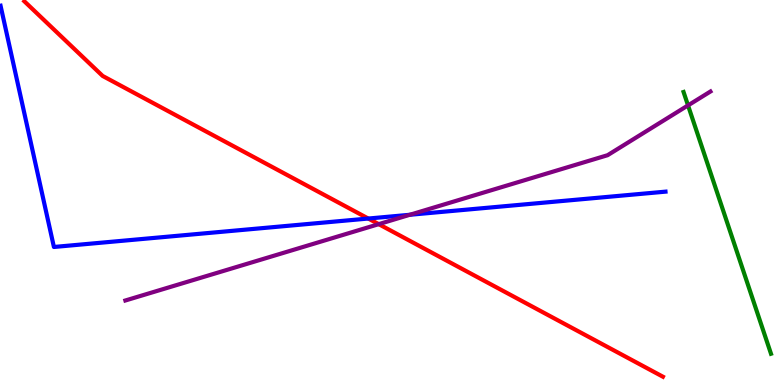[{'lines': ['blue', 'red'], 'intersections': [{'x': 4.75, 'y': 4.32}]}, {'lines': ['green', 'red'], 'intersections': []}, {'lines': ['purple', 'red'], 'intersections': [{'x': 4.89, 'y': 4.18}]}, {'lines': ['blue', 'green'], 'intersections': []}, {'lines': ['blue', 'purple'], 'intersections': [{'x': 5.29, 'y': 4.42}]}, {'lines': ['green', 'purple'], 'intersections': [{'x': 8.88, 'y': 7.26}]}]